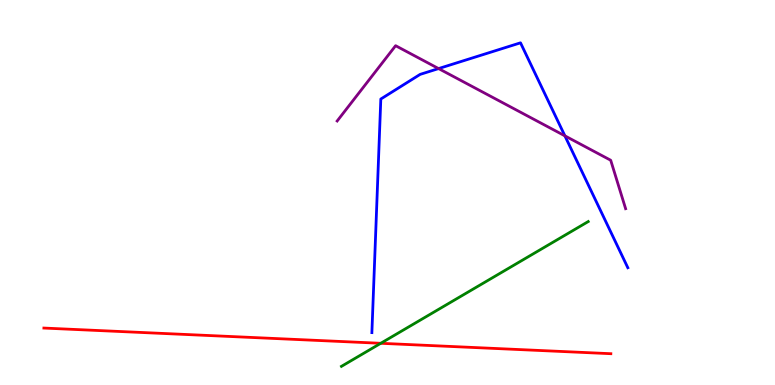[{'lines': ['blue', 'red'], 'intersections': []}, {'lines': ['green', 'red'], 'intersections': [{'x': 4.91, 'y': 1.08}]}, {'lines': ['purple', 'red'], 'intersections': []}, {'lines': ['blue', 'green'], 'intersections': []}, {'lines': ['blue', 'purple'], 'intersections': [{'x': 5.66, 'y': 8.22}, {'x': 7.29, 'y': 6.47}]}, {'lines': ['green', 'purple'], 'intersections': []}]